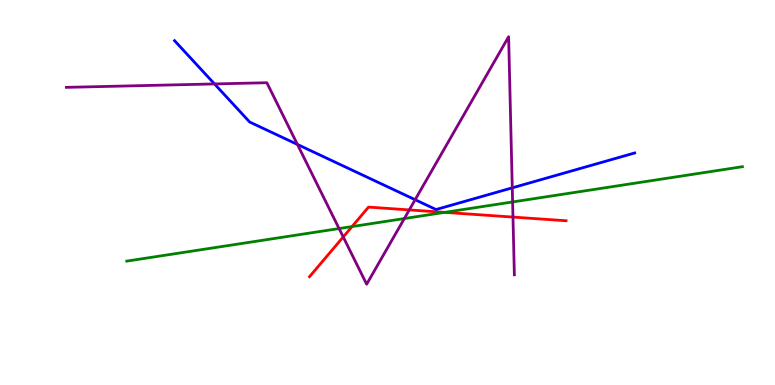[{'lines': ['blue', 'red'], 'intersections': []}, {'lines': ['green', 'red'], 'intersections': [{'x': 4.54, 'y': 4.11}, {'x': 5.74, 'y': 4.48}]}, {'lines': ['purple', 'red'], 'intersections': [{'x': 4.43, 'y': 3.85}, {'x': 5.28, 'y': 4.55}, {'x': 6.62, 'y': 4.36}]}, {'lines': ['blue', 'green'], 'intersections': []}, {'lines': ['blue', 'purple'], 'intersections': [{'x': 2.77, 'y': 7.82}, {'x': 3.84, 'y': 6.25}, {'x': 5.36, 'y': 4.81}, {'x': 6.61, 'y': 5.12}]}, {'lines': ['green', 'purple'], 'intersections': [{'x': 4.38, 'y': 4.06}, {'x': 5.22, 'y': 4.32}, {'x': 6.61, 'y': 4.75}]}]